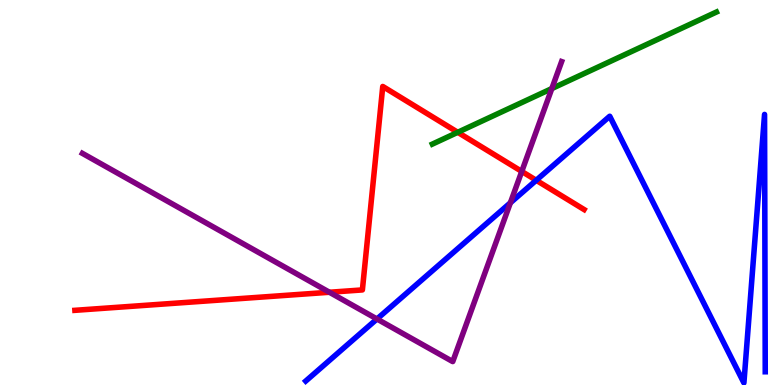[{'lines': ['blue', 'red'], 'intersections': [{'x': 6.92, 'y': 5.32}]}, {'lines': ['green', 'red'], 'intersections': [{'x': 5.91, 'y': 6.56}]}, {'lines': ['purple', 'red'], 'intersections': [{'x': 4.25, 'y': 2.41}, {'x': 6.73, 'y': 5.55}]}, {'lines': ['blue', 'green'], 'intersections': []}, {'lines': ['blue', 'purple'], 'intersections': [{'x': 4.86, 'y': 1.71}, {'x': 6.59, 'y': 4.73}]}, {'lines': ['green', 'purple'], 'intersections': [{'x': 7.12, 'y': 7.7}]}]